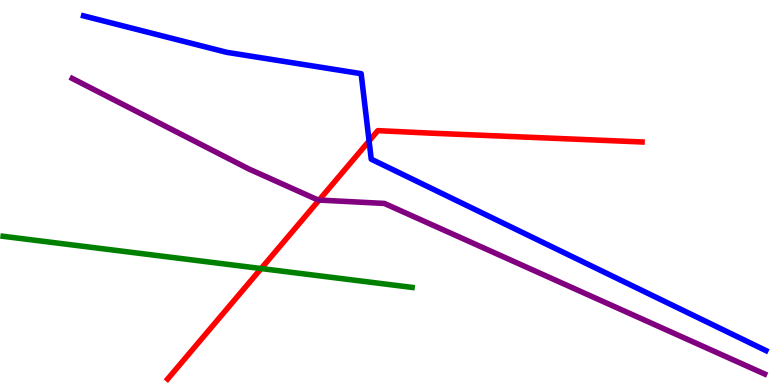[{'lines': ['blue', 'red'], 'intersections': [{'x': 4.76, 'y': 6.34}]}, {'lines': ['green', 'red'], 'intersections': [{'x': 3.37, 'y': 3.02}]}, {'lines': ['purple', 'red'], 'intersections': [{'x': 4.12, 'y': 4.8}]}, {'lines': ['blue', 'green'], 'intersections': []}, {'lines': ['blue', 'purple'], 'intersections': []}, {'lines': ['green', 'purple'], 'intersections': []}]